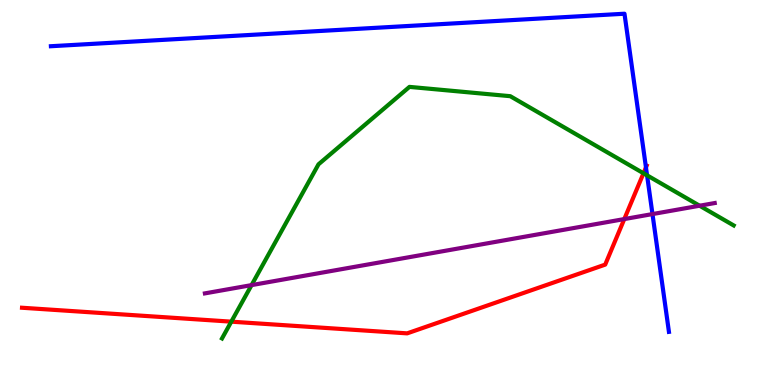[{'lines': ['blue', 'red'], 'intersections': [{'x': 8.33, 'y': 5.65}]}, {'lines': ['green', 'red'], 'intersections': [{'x': 2.98, 'y': 1.65}, {'x': 8.3, 'y': 5.5}]}, {'lines': ['purple', 'red'], 'intersections': [{'x': 8.06, 'y': 4.31}]}, {'lines': ['blue', 'green'], 'intersections': [{'x': 8.35, 'y': 5.45}]}, {'lines': ['blue', 'purple'], 'intersections': [{'x': 8.42, 'y': 4.44}]}, {'lines': ['green', 'purple'], 'intersections': [{'x': 3.25, 'y': 2.59}, {'x': 9.03, 'y': 4.66}]}]